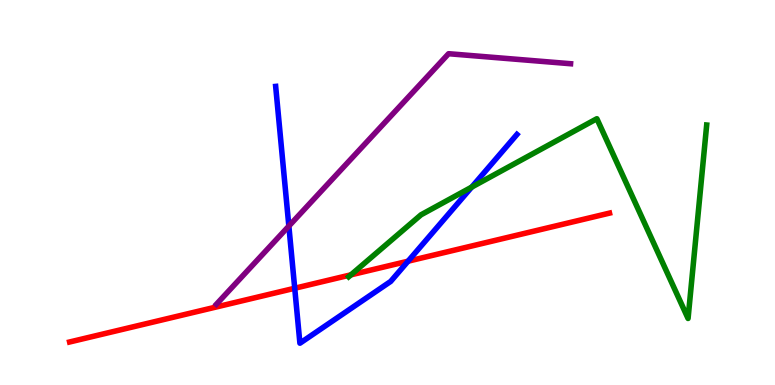[{'lines': ['blue', 'red'], 'intersections': [{'x': 3.8, 'y': 2.51}, {'x': 5.27, 'y': 3.22}]}, {'lines': ['green', 'red'], 'intersections': [{'x': 4.53, 'y': 2.86}]}, {'lines': ['purple', 'red'], 'intersections': []}, {'lines': ['blue', 'green'], 'intersections': [{'x': 6.09, 'y': 5.14}]}, {'lines': ['blue', 'purple'], 'intersections': [{'x': 3.73, 'y': 4.13}]}, {'lines': ['green', 'purple'], 'intersections': []}]